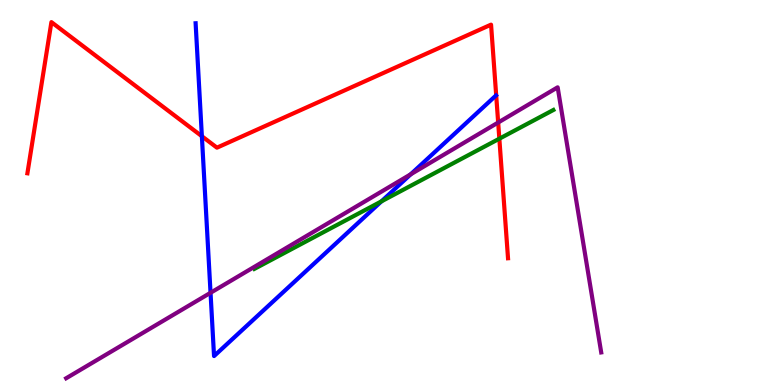[{'lines': ['blue', 'red'], 'intersections': [{'x': 2.6, 'y': 6.46}]}, {'lines': ['green', 'red'], 'intersections': [{'x': 6.44, 'y': 6.4}]}, {'lines': ['purple', 'red'], 'intersections': [{'x': 6.43, 'y': 6.82}]}, {'lines': ['blue', 'green'], 'intersections': [{'x': 4.92, 'y': 4.77}]}, {'lines': ['blue', 'purple'], 'intersections': [{'x': 2.72, 'y': 2.4}, {'x': 5.3, 'y': 5.47}]}, {'lines': ['green', 'purple'], 'intersections': []}]